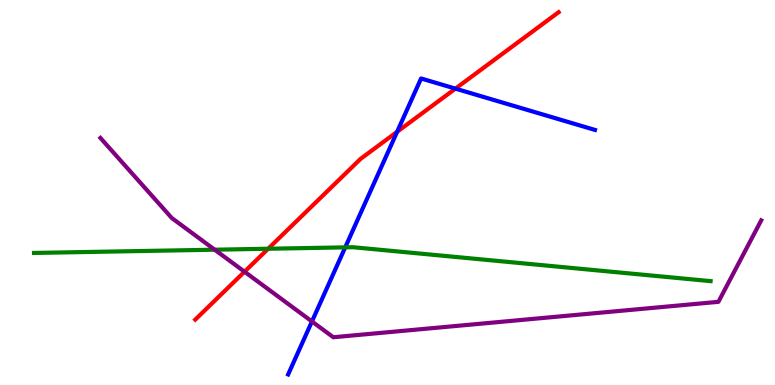[{'lines': ['blue', 'red'], 'intersections': [{'x': 5.12, 'y': 6.58}, {'x': 5.88, 'y': 7.7}]}, {'lines': ['green', 'red'], 'intersections': [{'x': 3.46, 'y': 3.54}]}, {'lines': ['purple', 'red'], 'intersections': [{'x': 3.16, 'y': 2.94}]}, {'lines': ['blue', 'green'], 'intersections': [{'x': 4.45, 'y': 3.58}]}, {'lines': ['blue', 'purple'], 'intersections': [{'x': 4.02, 'y': 1.65}]}, {'lines': ['green', 'purple'], 'intersections': [{'x': 2.77, 'y': 3.51}]}]